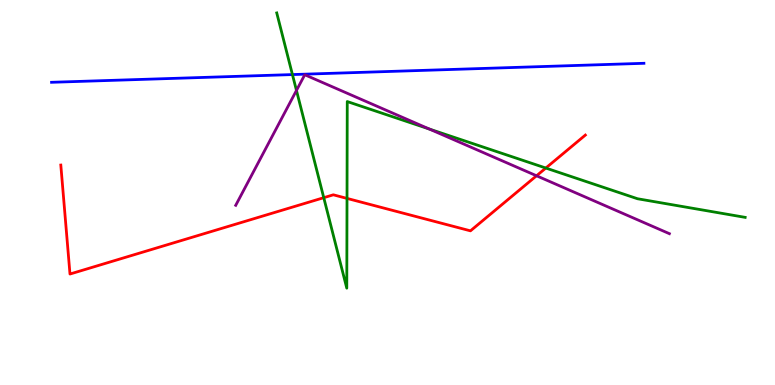[{'lines': ['blue', 'red'], 'intersections': []}, {'lines': ['green', 'red'], 'intersections': [{'x': 4.18, 'y': 4.87}, {'x': 4.48, 'y': 4.85}, {'x': 7.04, 'y': 5.64}]}, {'lines': ['purple', 'red'], 'intersections': [{'x': 6.92, 'y': 5.43}]}, {'lines': ['blue', 'green'], 'intersections': [{'x': 3.77, 'y': 8.06}]}, {'lines': ['blue', 'purple'], 'intersections': []}, {'lines': ['green', 'purple'], 'intersections': [{'x': 3.83, 'y': 7.65}, {'x': 5.54, 'y': 6.65}]}]